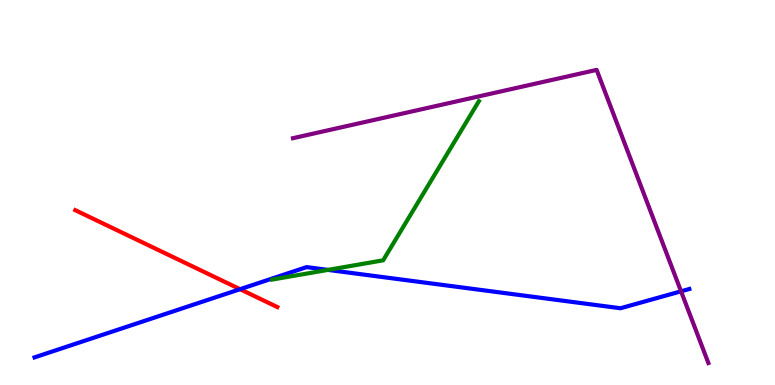[{'lines': ['blue', 'red'], 'intersections': [{'x': 3.1, 'y': 2.49}]}, {'lines': ['green', 'red'], 'intersections': []}, {'lines': ['purple', 'red'], 'intersections': []}, {'lines': ['blue', 'green'], 'intersections': [{'x': 4.23, 'y': 2.99}]}, {'lines': ['blue', 'purple'], 'intersections': [{'x': 8.79, 'y': 2.43}]}, {'lines': ['green', 'purple'], 'intersections': []}]